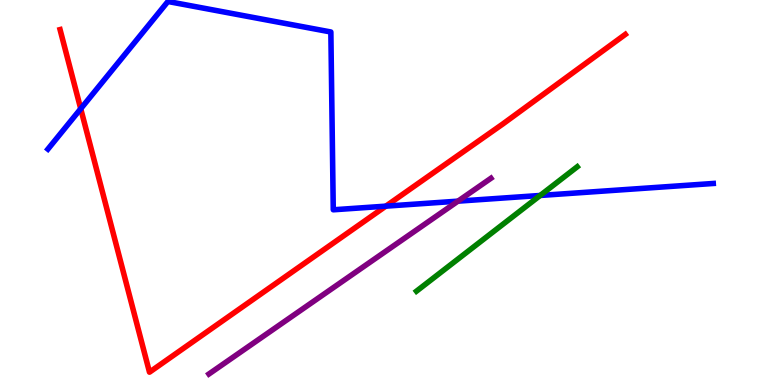[{'lines': ['blue', 'red'], 'intersections': [{'x': 1.04, 'y': 7.18}, {'x': 4.98, 'y': 4.65}]}, {'lines': ['green', 'red'], 'intersections': []}, {'lines': ['purple', 'red'], 'intersections': []}, {'lines': ['blue', 'green'], 'intersections': [{'x': 6.97, 'y': 4.92}]}, {'lines': ['blue', 'purple'], 'intersections': [{'x': 5.91, 'y': 4.78}]}, {'lines': ['green', 'purple'], 'intersections': []}]